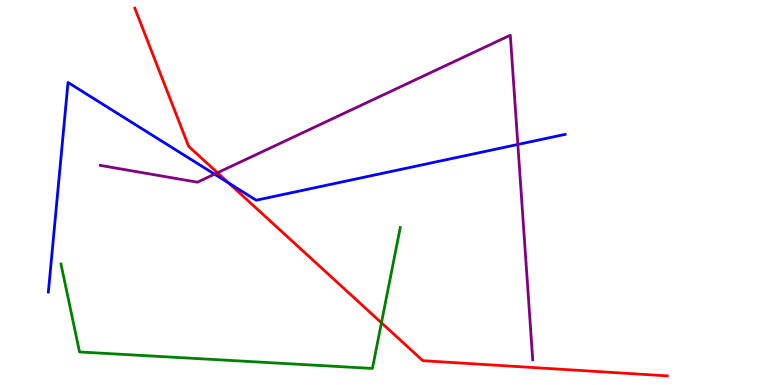[{'lines': ['blue', 'red'], 'intersections': [{'x': 2.95, 'y': 5.25}]}, {'lines': ['green', 'red'], 'intersections': [{'x': 4.92, 'y': 1.62}]}, {'lines': ['purple', 'red'], 'intersections': [{'x': 2.81, 'y': 5.51}]}, {'lines': ['blue', 'green'], 'intersections': []}, {'lines': ['blue', 'purple'], 'intersections': [{'x': 2.77, 'y': 5.48}, {'x': 6.68, 'y': 6.25}]}, {'lines': ['green', 'purple'], 'intersections': []}]